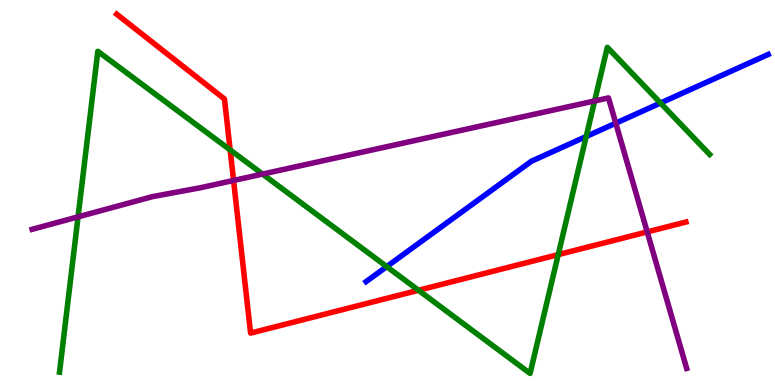[{'lines': ['blue', 'red'], 'intersections': []}, {'lines': ['green', 'red'], 'intersections': [{'x': 2.97, 'y': 6.11}, {'x': 5.4, 'y': 2.46}, {'x': 7.2, 'y': 3.39}]}, {'lines': ['purple', 'red'], 'intersections': [{'x': 3.01, 'y': 5.31}, {'x': 8.35, 'y': 3.98}]}, {'lines': ['blue', 'green'], 'intersections': [{'x': 4.99, 'y': 3.08}, {'x': 7.56, 'y': 6.45}, {'x': 8.52, 'y': 7.32}]}, {'lines': ['blue', 'purple'], 'intersections': [{'x': 7.95, 'y': 6.8}]}, {'lines': ['green', 'purple'], 'intersections': [{'x': 1.01, 'y': 4.37}, {'x': 3.39, 'y': 5.48}, {'x': 7.67, 'y': 7.38}]}]